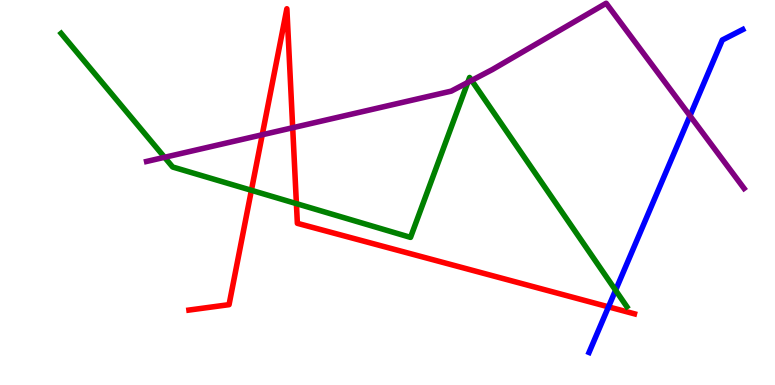[{'lines': ['blue', 'red'], 'intersections': [{'x': 7.85, 'y': 2.03}]}, {'lines': ['green', 'red'], 'intersections': [{'x': 3.24, 'y': 5.06}, {'x': 3.82, 'y': 4.71}]}, {'lines': ['purple', 'red'], 'intersections': [{'x': 3.38, 'y': 6.5}, {'x': 3.78, 'y': 6.68}]}, {'lines': ['blue', 'green'], 'intersections': [{'x': 7.94, 'y': 2.46}]}, {'lines': ['blue', 'purple'], 'intersections': [{'x': 8.9, 'y': 6.99}]}, {'lines': ['green', 'purple'], 'intersections': [{'x': 2.12, 'y': 5.91}, {'x': 6.04, 'y': 7.86}, {'x': 6.09, 'y': 7.91}]}]